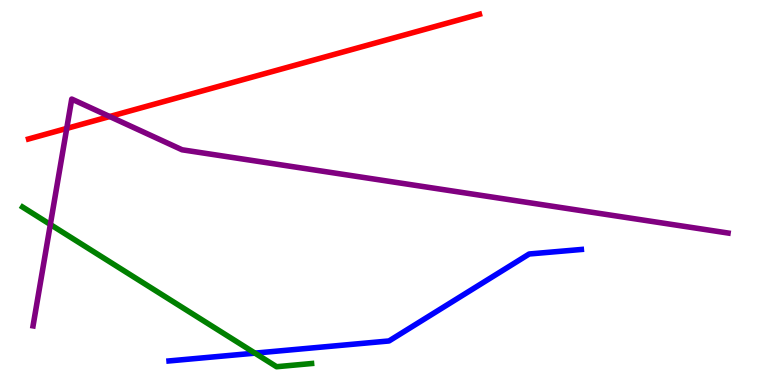[{'lines': ['blue', 'red'], 'intersections': []}, {'lines': ['green', 'red'], 'intersections': []}, {'lines': ['purple', 'red'], 'intersections': [{'x': 0.861, 'y': 6.66}, {'x': 1.42, 'y': 6.97}]}, {'lines': ['blue', 'green'], 'intersections': [{'x': 3.29, 'y': 0.828}]}, {'lines': ['blue', 'purple'], 'intersections': []}, {'lines': ['green', 'purple'], 'intersections': [{'x': 0.65, 'y': 4.17}]}]